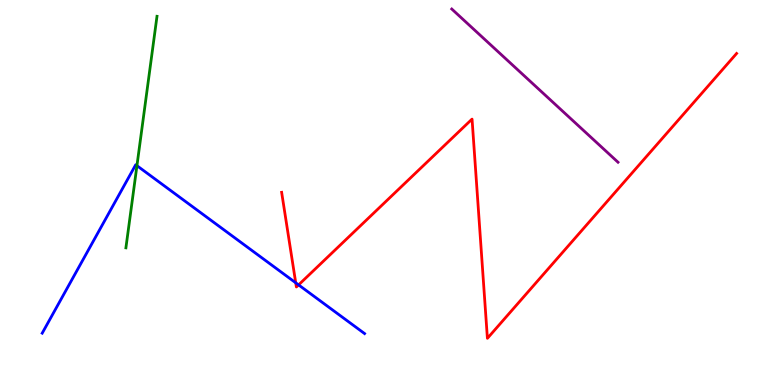[{'lines': ['blue', 'red'], 'intersections': [{'x': 3.82, 'y': 2.65}, {'x': 3.85, 'y': 2.6}]}, {'lines': ['green', 'red'], 'intersections': []}, {'lines': ['purple', 'red'], 'intersections': []}, {'lines': ['blue', 'green'], 'intersections': [{'x': 1.77, 'y': 5.7}]}, {'lines': ['blue', 'purple'], 'intersections': []}, {'lines': ['green', 'purple'], 'intersections': []}]